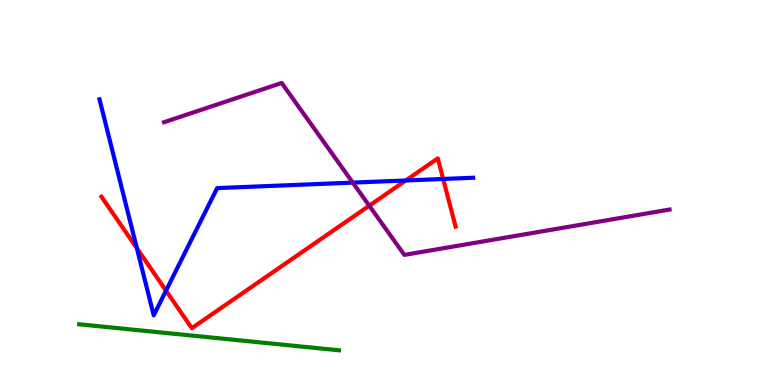[{'lines': ['blue', 'red'], 'intersections': [{'x': 1.77, 'y': 3.55}, {'x': 2.14, 'y': 2.45}, {'x': 5.24, 'y': 5.31}, {'x': 5.72, 'y': 5.35}]}, {'lines': ['green', 'red'], 'intersections': []}, {'lines': ['purple', 'red'], 'intersections': [{'x': 4.76, 'y': 4.66}]}, {'lines': ['blue', 'green'], 'intersections': []}, {'lines': ['blue', 'purple'], 'intersections': [{'x': 4.55, 'y': 5.26}]}, {'lines': ['green', 'purple'], 'intersections': []}]